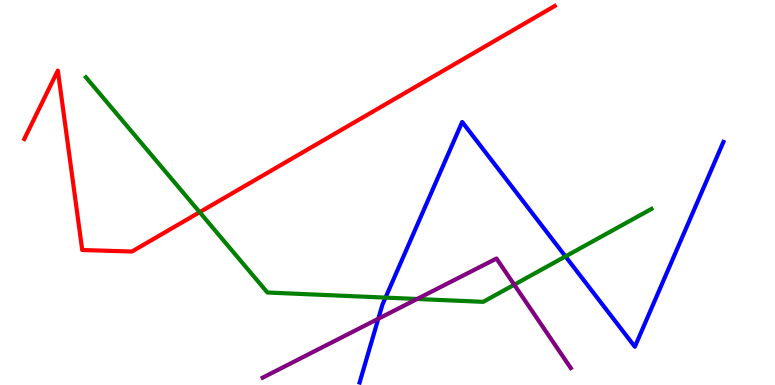[{'lines': ['blue', 'red'], 'intersections': []}, {'lines': ['green', 'red'], 'intersections': [{'x': 2.58, 'y': 4.49}]}, {'lines': ['purple', 'red'], 'intersections': []}, {'lines': ['blue', 'green'], 'intersections': [{'x': 4.97, 'y': 2.27}, {'x': 7.3, 'y': 3.34}]}, {'lines': ['blue', 'purple'], 'intersections': [{'x': 4.88, 'y': 1.72}]}, {'lines': ['green', 'purple'], 'intersections': [{'x': 5.38, 'y': 2.23}, {'x': 6.64, 'y': 2.6}]}]